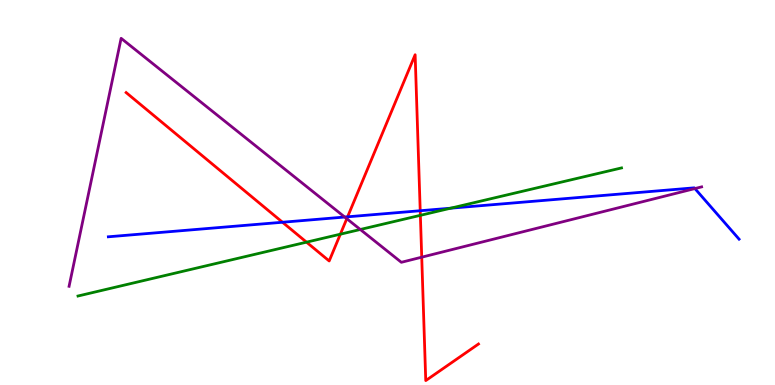[{'lines': ['blue', 'red'], 'intersections': [{'x': 3.65, 'y': 4.23}, {'x': 4.49, 'y': 4.37}, {'x': 5.42, 'y': 4.53}]}, {'lines': ['green', 'red'], 'intersections': [{'x': 3.96, 'y': 3.71}, {'x': 4.39, 'y': 3.92}, {'x': 5.42, 'y': 4.41}]}, {'lines': ['purple', 'red'], 'intersections': [{'x': 4.47, 'y': 4.32}, {'x': 5.44, 'y': 3.32}]}, {'lines': ['blue', 'green'], 'intersections': [{'x': 5.81, 'y': 4.59}]}, {'lines': ['blue', 'purple'], 'intersections': [{'x': 4.45, 'y': 4.36}, {'x': 8.97, 'y': 5.1}]}, {'lines': ['green', 'purple'], 'intersections': [{'x': 4.65, 'y': 4.04}]}]